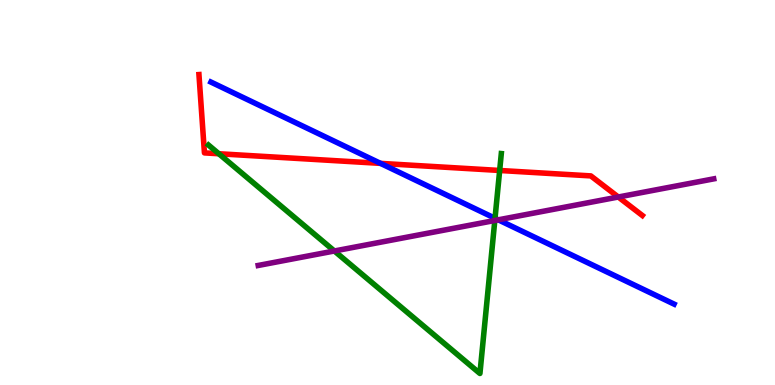[{'lines': ['blue', 'red'], 'intersections': [{'x': 4.91, 'y': 5.76}]}, {'lines': ['green', 'red'], 'intersections': [{'x': 2.82, 'y': 6.01}, {'x': 6.45, 'y': 5.57}]}, {'lines': ['purple', 'red'], 'intersections': [{'x': 7.98, 'y': 4.88}]}, {'lines': ['blue', 'green'], 'intersections': [{'x': 6.39, 'y': 4.33}]}, {'lines': ['blue', 'purple'], 'intersections': [{'x': 6.43, 'y': 4.29}]}, {'lines': ['green', 'purple'], 'intersections': [{'x': 4.31, 'y': 3.48}, {'x': 6.38, 'y': 4.27}]}]